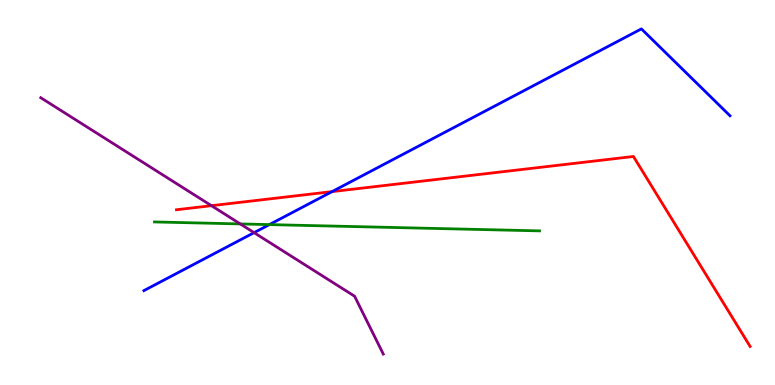[{'lines': ['blue', 'red'], 'intersections': [{'x': 4.28, 'y': 5.02}]}, {'lines': ['green', 'red'], 'intersections': []}, {'lines': ['purple', 'red'], 'intersections': [{'x': 2.73, 'y': 4.66}]}, {'lines': ['blue', 'green'], 'intersections': [{'x': 3.48, 'y': 4.17}]}, {'lines': ['blue', 'purple'], 'intersections': [{'x': 3.28, 'y': 3.96}]}, {'lines': ['green', 'purple'], 'intersections': [{'x': 3.1, 'y': 4.18}]}]